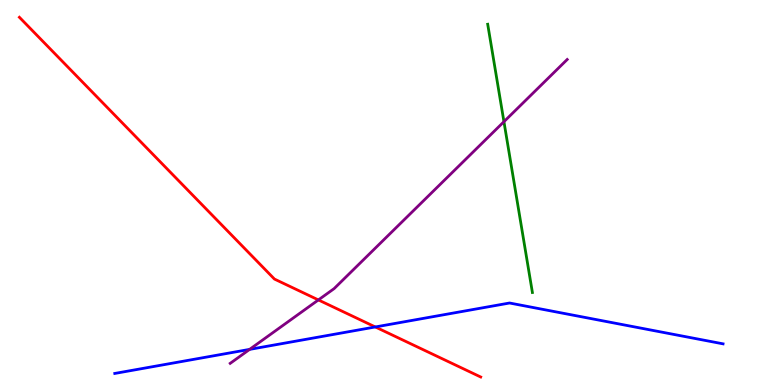[{'lines': ['blue', 'red'], 'intersections': [{'x': 4.84, 'y': 1.51}]}, {'lines': ['green', 'red'], 'intersections': []}, {'lines': ['purple', 'red'], 'intersections': [{'x': 4.11, 'y': 2.21}]}, {'lines': ['blue', 'green'], 'intersections': []}, {'lines': ['blue', 'purple'], 'intersections': [{'x': 3.22, 'y': 0.925}]}, {'lines': ['green', 'purple'], 'intersections': [{'x': 6.5, 'y': 6.84}]}]